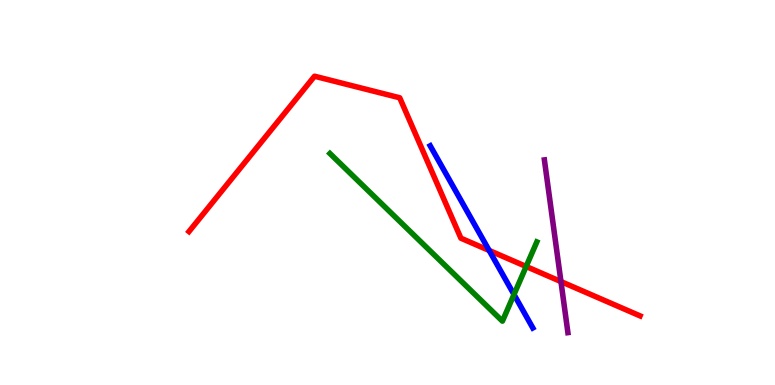[{'lines': ['blue', 'red'], 'intersections': [{'x': 6.31, 'y': 3.49}]}, {'lines': ['green', 'red'], 'intersections': [{'x': 6.79, 'y': 3.08}]}, {'lines': ['purple', 'red'], 'intersections': [{'x': 7.24, 'y': 2.69}]}, {'lines': ['blue', 'green'], 'intersections': [{'x': 6.63, 'y': 2.35}]}, {'lines': ['blue', 'purple'], 'intersections': []}, {'lines': ['green', 'purple'], 'intersections': []}]